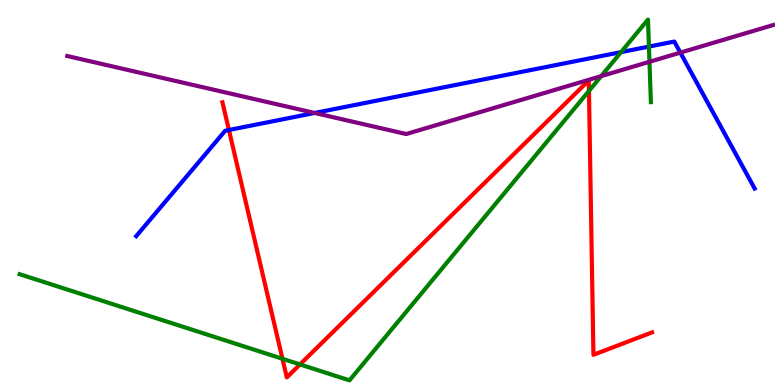[{'lines': ['blue', 'red'], 'intersections': [{'x': 2.95, 'y': 6.62}]}, {'lines': ['green', 'red'], 'intersections': [{'x': 3.64, 'y': 0.681}, {'x': 3.87, 'y': 0.534}, {'x': 7.6, 'y': 7.64}]}, {'lines': ['purple', 'red'], 'intersections': []}, {'lines': ['blue', 'green'], 'intersections': [{'x': 8.01, 'y': 8.65}, {'x': 8.37, 'y': 8.79}]}, {'lines': ['blue', 'purple'], 'intersections': [{'x': 4.06, 'y': 7.07}, {'x': 8.78, 'y': 8.63}]}, {'lines': ['green', 'purple'], 'intersections': [{'x': 7.76, 'y': 8.02}, {'x': 8.38, 'y': 8.4}]}]